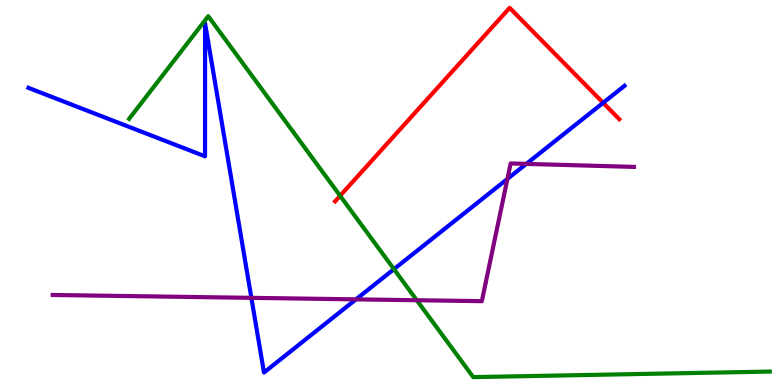[{'lines': ['blue', 'red'], 'intersections': [{'x': 7.78, 'y': 7.33}]}, {'lines': ['green', 'red'], 'intersections': [{'x': 4.39, 'y': 4.91}]}, {'lines': ['purple', 'red'], 'intersections': []}, {'lines': ['blue', 'green'], 'intersections': [{'x': 5.08, 'y': 3.01}]}, {'lines': ['blue', 'purple'], 'intersections': [{'x': 3.24, 'y': 2.26}, {'x': 4.59, 'y': 2.22}, {'x': 6.55, 'y': 5.35}, {'x': 6.79, 'y': 5.74}]}, {'lines': ['green', 'purple'], 'intersections': [{'x': 5.38, 'y': 2.2}]}]